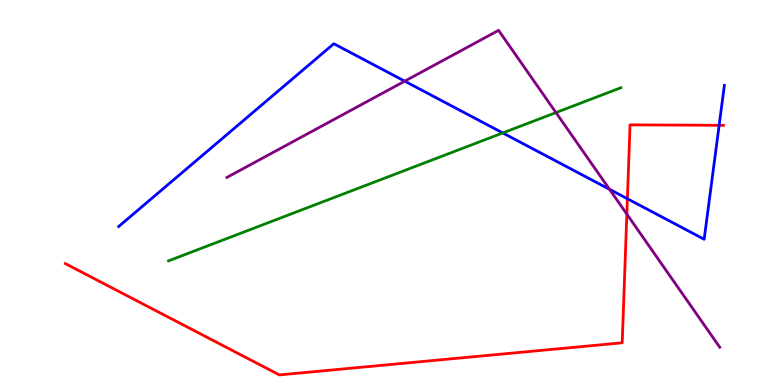[{'lines': ['blue', 'red'], 'intersections': [{'x': 8.1, 'y': 4.84}, {'x': 9.28, 'y': 6.75}]}, {'lines': ['green', 'red'], 'intersections': []}, {'lines': ['purple', 'red'], 'intersections': [{'x': 8.09, 'y': 4.44}]}, {'lines': ['blue', 'green'], 'intersections': [{'x': 6.49, 'y': 6.55}]}, {'lines': ['blue', 'purple'], 'intersections': [{'x': 5.22, 'y': 7.89}, {'x': 7.86, 'y': 5.08}]}, {'lines': ['green', 'purple'], 'intersections': [{'x': 7.17, 'y': 7.08}]}]